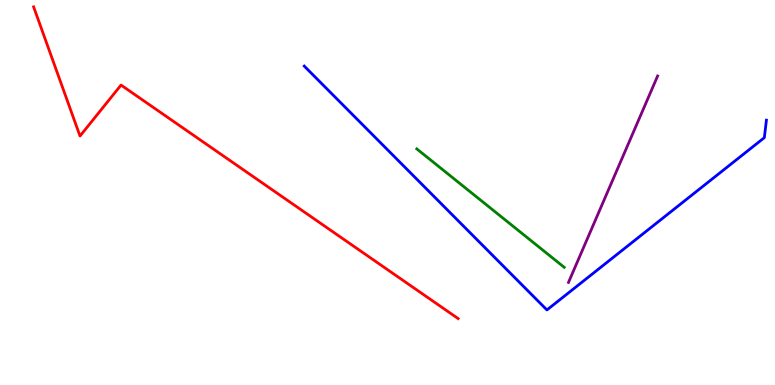[{'lines': ['blue', 'red'], 'intersections': []}, {'lines': ['green', 'red'], 'intersections': []}, {'lines': ['purple', 'red'], 'intersections': []}, {'lines': ['blue', 'green'], 'intersections': []}, {'lines': ['blue', 'purple'], 'intersections': []}, {'lines': ['green', 'purple'], 'intersections': []}]